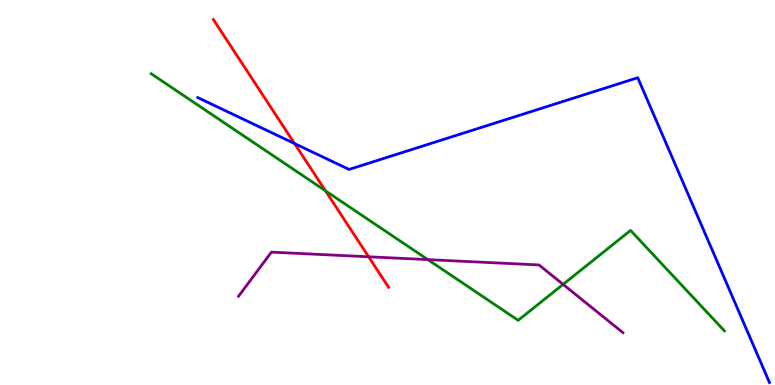[{'lines': ['blue', 'red'], 'intersections': [{'x': 3.8, 'y': 6.27}]}, {'lines': ['green', 'red'], 'intersections': [{'x': 4.2, 'y': 5.04}]}, {'lines': ['purple', 'red'], 'intersections': [{'x': 4.76, 'y': 3.33}]}, {'lines': ['blue', 'green'], 'intersections': []}, {'lines': ['blue', 'purple'], 'intersections': []}, {'lines': ['green', 'purple'], 'intersections': [{'x': 5.52, 'y': 3.26}, {'x': 7.27, 'y': 2.61}]}]